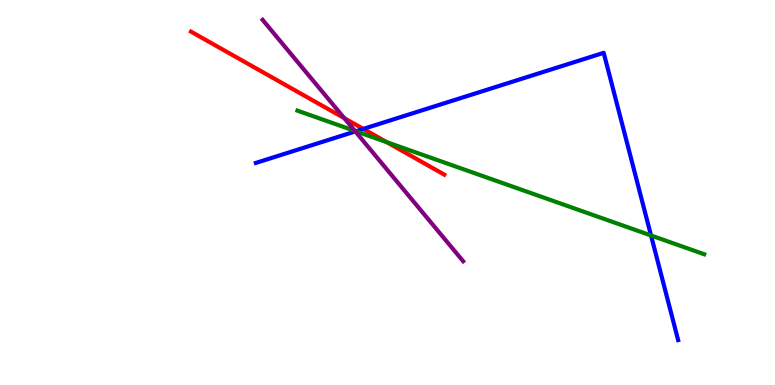[{'lines': ['blue', 'red'], 'intersections': [{'x': 4.69, 'y': 6.65}]}, {'lines': ['green', 'red'], 'intersections': [{'x': 4.99, 'y': 6.31}]}, {'lines': ['purple', 'red'], 'intersections': [{'x': 4.44, 'y': 6.93}]}, {'lines': ['blue', 'green'], 'intersections': [{'x': 4.59, 'y': 6.59}, {'x': 8.4, 'y': 3.88}]}, {'lines': ['blue', 'purple'], 'intersections': [{'x': 4.58, 'y': 6.59}]}, {'lines': ['green', 'purple'], 'intersections': [{'x': 4.58, 'y': 6.6}]}]